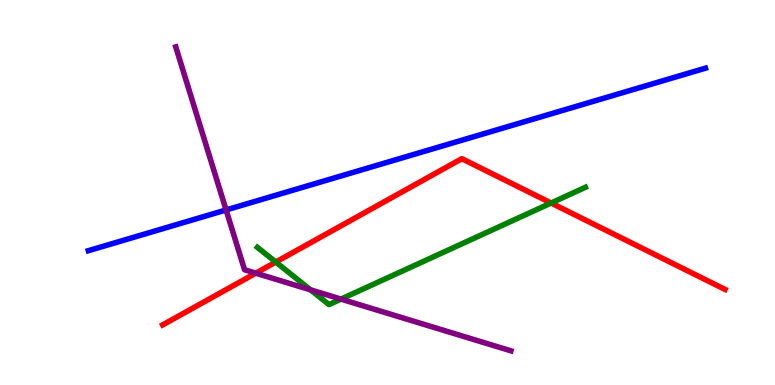[{'lines': ['blue', 'red'], 'intersections': []}, {'lines': ['green', 'red'], 'intersections': [{'x': 3.56, 'y': 3.19}, {'x': 7.11, 'y': 4.73}]}, {'lines': ['purple', 'red'], 'intersections': [{'x': 3.3, 'y': 2.9}]}, {'lines': ['blue', 'green'], 'intersections': []}, {'lines': ['blue', 'purple'], 'intersections': [{'x': 2.92, 'y': 4.55}]}, {'lines': ['green', 'purple'], 'intersections': [{'x': 4.01, 'y': 2.47}, {'x': 4.4, 'y': 2.23}]}]